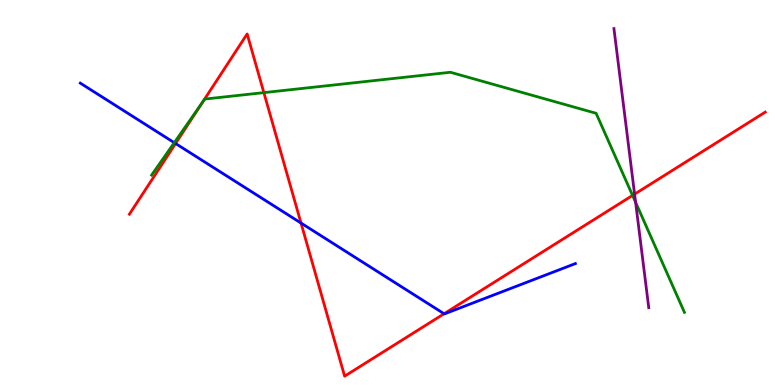[{'lines': ['blue', 'red'], 'intersections': [{'x': 2.27, 'y': 6.27}, {'x': 3.88, 'y': 4.21}, {'x': 5.73, 'y': 1.85}]}, {'lines': ['green', 'red'], 'intersections': [{'x': 2.62, 'y': 7.36}, {'x': 3.4, 'y': 7.59}, {'x': 8.16, 'y': 4.92}]}, {'lines': ['purple', 'red'], 'intersections': [{'x': 8.19, 'y': 4.96}]}, {'lines': ['blue', 'green'], 'intersections': [{'x': 2.25, 'y': 6.29}]}, {'lines': ['blue', 'purple'], 'intersections': []}, {'lines': ['green', 'purple'], 'intersections': [{'x': 8.2, 'y': 4.75}]}]